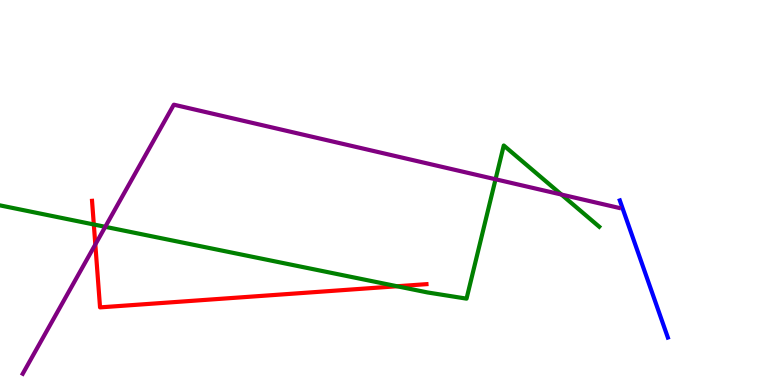[{'lines': ['blue', 'red'], 'intersections': []}, {'lines': ['green', 'red'], 'intersections': [{'x': 1.21, 'y': 4.17}, {'x': 5.12, 'y': 2.56}]}, {'lines': ['purple', 'red'], 'intersections': [{'x': 1.23, 'y': 3.65}]}, {'lines': ['blue', 'green'], 'intersections': []}, {'lines': ['blue', 'purple'], 'intersections': []}, {'lines': ['green', 'purple'], 'intersections': [{'x': 1.36, 'y': 4.11}, {'x': 6.39, 'y': 5.34}, {'x': 7.24, 'y': 4.95}]}]